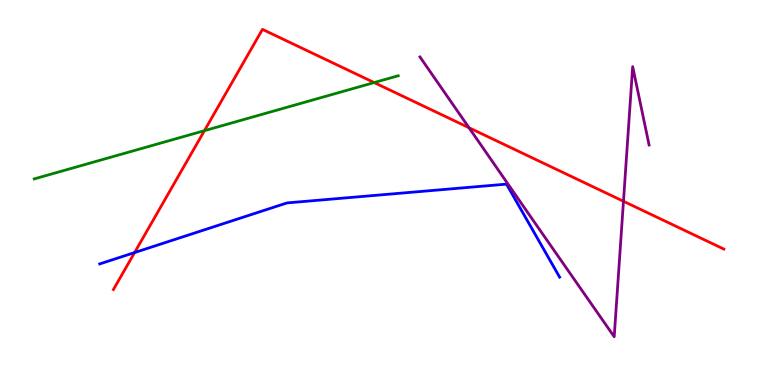[{'lines': ['blue', 'red'], 'intersections': [{'x': 1.74, 'y': 3.44}]}, {'lines': ['green', 'red'], 'intersections': [{'x': 2.64, 'y': 6.61}, {'x': 4.83, 'y': 7.86}]}, {'lines': ['purple', 'red'], 'intersections': [{'x': 6.05, 'y': 6.68}, {'x': 8.04, 'y': 4.77}]}, {'lines': ['blue', 'green'], 'intersections': []}, {'lines': ['blue', 'purple'], 'intersections': []}, {'lines': ['green', 'purple'], 'intersections': []}]